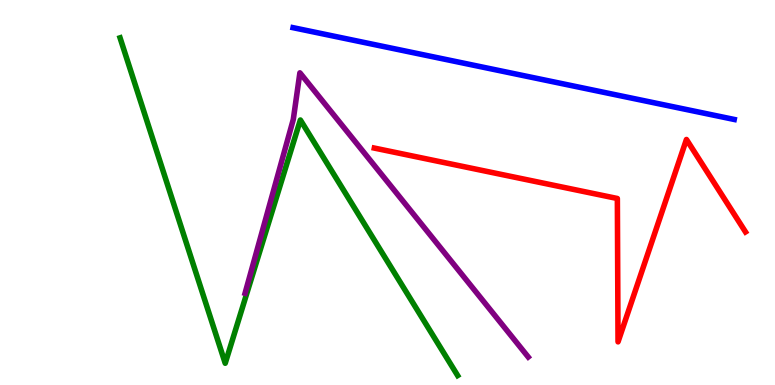[{'lines': ['blue', 'red'], 'intersections': []}, {'lines': ['green', 'red'], 'intersections': []}, {'lines': ['purple', 'red'], 'intersections': []}, {'lines': ['blue', 'green'], 'intersections': []}, {'lines': ['blue', 'purple'], 'intersections': []}, {'lines': ['green', 'purple'], 'intersections': []}]